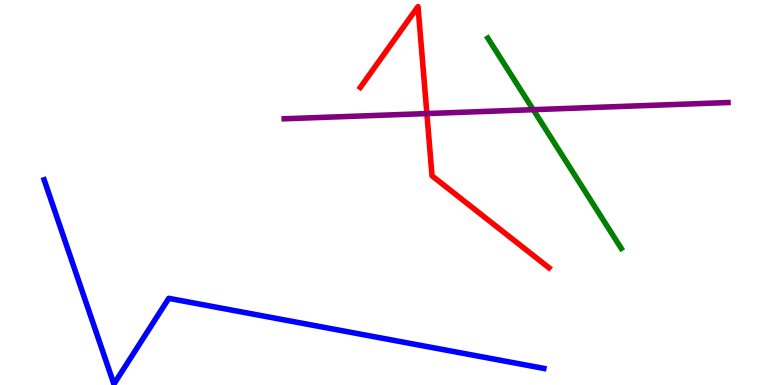[{'lines': ['blue', 'red'], 'intersections': []}, {'lines': ['green', 'red'], 'intersections': []}, {'lines': ['purple', 'red'], 'intersections': [{'x': 5.51, 'y': 7.05}]}, {'lines': ['blue', 'green'], 'intersections': []}, {'lines': ['blue', 'purple'], 'intersections': []}, {'lines': ['green', 'purple'], 'intersections': [{'x': 6.88, 'y': 7.15}]}]